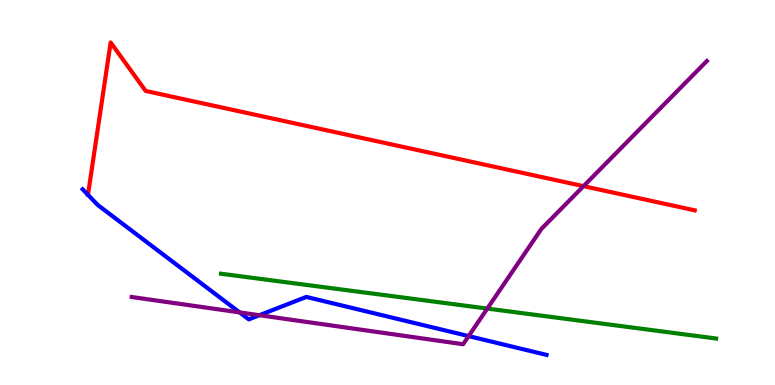[{'lines': ['blue', 'red'], 'intersections': [{'x': 1.14, 'y': 4.94}]}, {'lines': ['green', 'red'], 'intersections': []}, {'lines': ['purple', 'red'], 'intersections': [{'x': 7.53, 'y': 5.16}]}, {'lines': ['blue', 'green'], 'intersections': []}, {'lines': ['blue', 'purple'], 'intersections': [{'x': 3.09, 'y': 1.89}, {'x': 3.35, 'y': 1.81}, {'x': 6.05, 'y': 1.27}]}, {'lines': ['green', 'purple'], 'intersections': [{'x': 6.29, 'y': 1.99}]}]